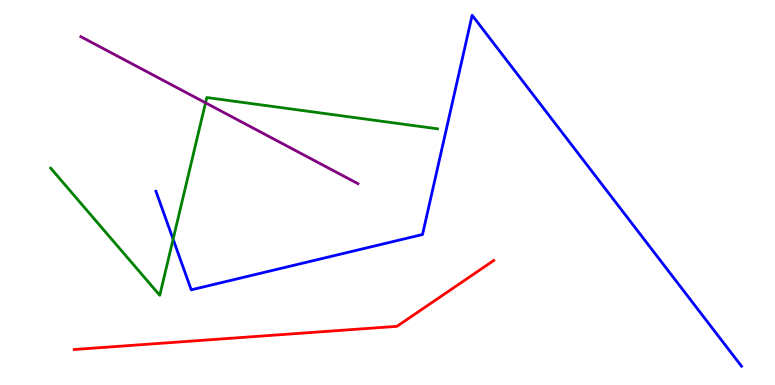[{'lines': ['blue', 'red'], 'intersections': []}, {'lines': ['green', 'red'], 'intersections': []}, {'lines': ['purple', 'red'], 'intersections': []}, {'lines': ['blue', 'green'], 'intersections': [{'x': 2.23, 'y': 3.79}]}, {'lines': ['blue', 'purple'], 'intersections': []}, {'lines': ['green', 'purple'], 'intersections': [{'x': 2.65, 'y': 7.33}]}]